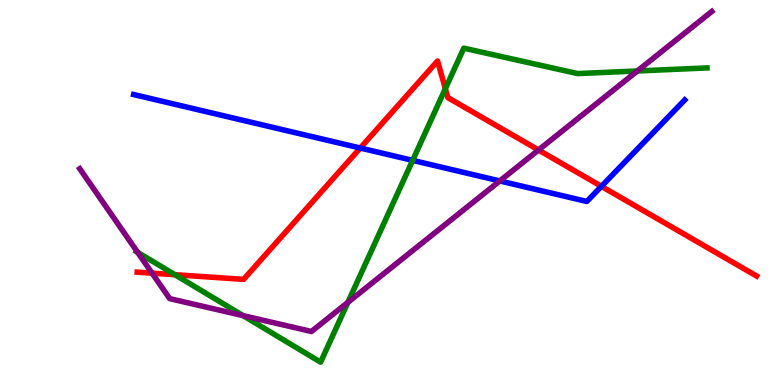[{'lines': ['blue', 'red'], 'intersections': [{'x': 4.65, 'y': 6.16}, {'x': 7.76, 'y': 5.16}]}, {'lines': ['green', 'red'], 'intersections': [{'x': 2.26, 'y': 2.86}, {'x': 5.75, 'y': 7.7}]}, {'lines': ['purple', 'red'], 'intersections': [{'x': 1.96, 'y': 2.91}, {'x': 6.95, 'y': 6.1}]}, {'lines': ['blue', 'green'], 'intersections': [{'x': 5.32, 'y': 5.83}]}, {'lines': ['blue', 'purple'], 'intersections': [{'x': 6.45, 'y': 5.3}]}, {'lines': ['green', 'purple'], 'intersections': [{'x': 1.78, 'y': 3.45}, {'x': 3.14, 'y': 1.8}, {'x': 4.49, 'y': 2.15}, {'x': 8.22, 'y': 8.16}]}]